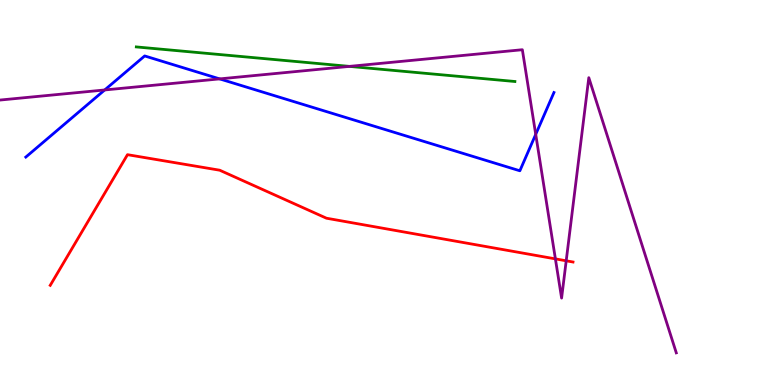[{'lines': ['blue', 'red'], 'intersections': []}, {'lines': ['green', 'red'], 'intersections': []}, {'lines': ['purple', 'red'], 'intersections': [{'x': 7.17, 'y': 3.28}, {'x': 7.31, 'y': 3.23}]}, {'lines': ['blue', 'green'], 'intersections': []}, {'lines': ['blue', 'purple'], 'intersections': [{'x': 1.35, 'y': 7.66}, {'x': 2.83, 'y': 7.95}, {'x': 6.91, 'y': 6.51}]}, {'lines': ['green', 'purple'], 'intersections': [{'x': 4.51, 'y': 8.28}]}]